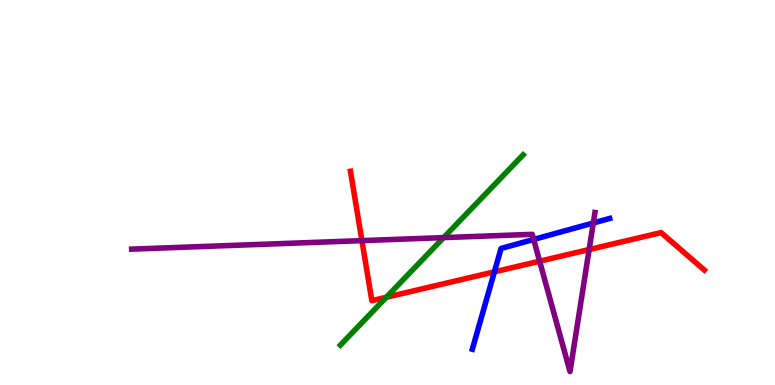[{'lines': ['blue', 'red'], 'intersections': [{'x': 6.38, 'y': 2.94}]}, {'lines': ['green', 'red'], 'intersections': [{'x': 4.99, 'y': 2.28}]}, {'lines': ['purple', 'red'], 'intersections': [{'x': 4.67, 'y': 3.75}, {'x': 6.96, 'y': 3.22}, {'x': 7.6, 'y': 3.52}]}, {'lines': ['blue', 'green'], 'intersections': []}, {'lines': ['blue', 'purple'], 'intersections': [{'x': 6.89, 'y': 3.78}, {'x': 7.66, 'y': 4.21}]}, {'lines': ['green', 'purple'], 'intersections': [{'x': 5.72, 'y': 3.83}]}]